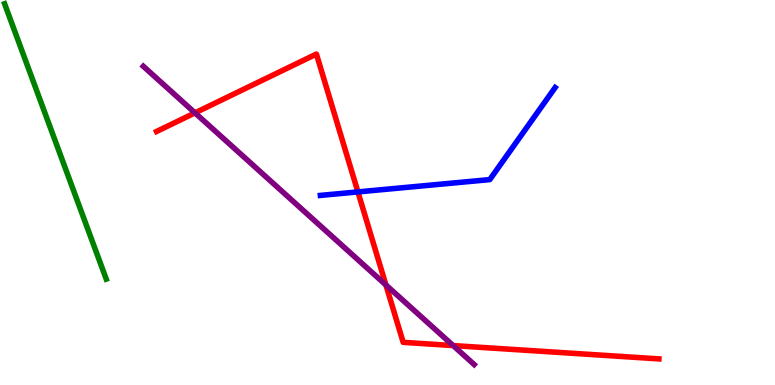[{'lines': ['blue', 'red'], 'intersections': [{'x': 4.62, 'y': 5.02}]}, {'lines': ['green', 'red'], 'intersections': []}, {'lines': ['purple', 'red'], 'intersections': [{'x': 2.52, 'y': 7.07}, {'x': 4.98, 'y': 2.6}, {'x': 5.85, 'y': 1.02}]}, {'lines': ['blue', 'green'], 'intersections': []}, {'lines': ['blue', 'purple'], 'intersections': []}, {'lines': ['green', 'purple'], 'intersections': []}]